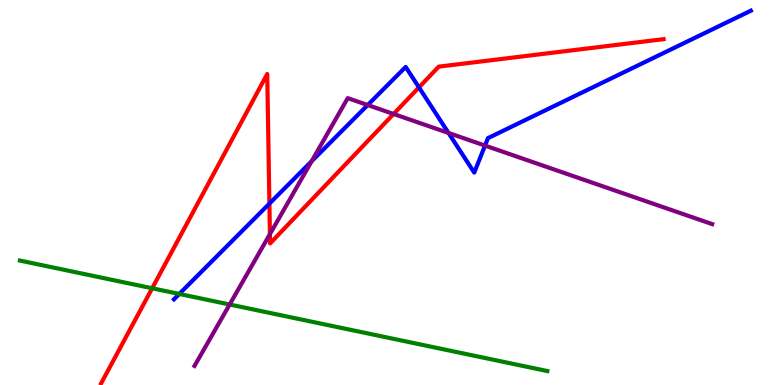[{'lines': ['blue', 'red'], 'intersections': [{'x': 3.48, 'y': 4.71}, {'x': 5.41, 'y': 7.73}]}, {'lines': ['green', 'red'], 'intersections': [{'x': 1.96, 'y': 2.51}]}, {'lines': ['purple', 'red'], 'intersections': [{'x': 3.48, 'y': 3.92}, {'x': 5.08, 'y': 7.04}]}, {'lines': ['blue', 'green'], 'intersections': [{'x': 2.31, 'y': 2.36}]}, {'lines': ['blue', 'purple'], 'intersections': [{'x': 4.02, 'y': 5.81}, {'x': 4.74, 'y': 7.27}, {'x': 5.79, 'y': 6.55}, {'x': 6.26, 'y': 6.22}]}, {'lines': ['green', 'purple'], 'intersections': [{'x': 2.96, 'y': 2.09}]}]